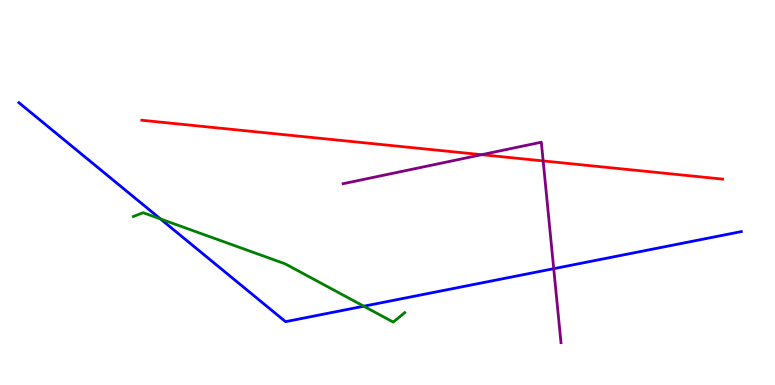[{'lines': ['blue', 'red'], 'intersections': []}, {'lines': ['green', 'red'], 'intersections': []}, {'lines': ['purple', 'red'], 'intersections': [{'x': 6.22, 'y': 5.98}, {'x': 7.01, 'y': 5.82}]}, {'lines': ['blue', 'green'], 'intersections': [{'x': 2.07, 'y': 4.31}, {'x': 4.69, 'y': 2.05}]}, {'lines': ['blue', 'purple'], 'intersections': [{'x': 7.14, 'y': 3.02}]}, {'lines': ['green', 'purple'], 'intersections': []}]